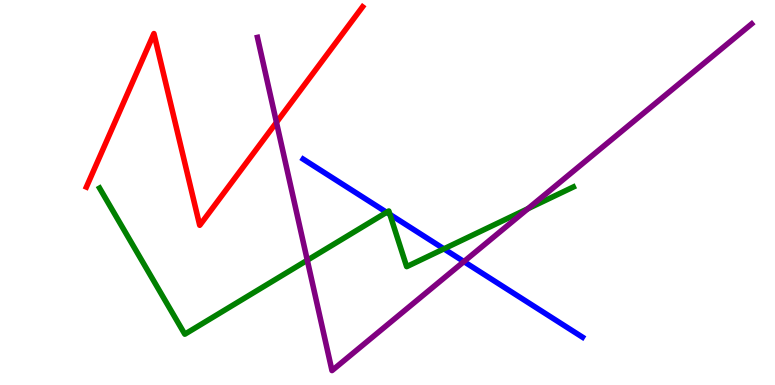[{'lines': ['blue', 'red'], 'intersections': []}, {'lines': ['green', 'red'], 'intersections': []}, {'lines': ['purple', 'red'], 'intersections': [{'x': 3.57, 'y': 6.82}]}, {'lines': ['blue', 'green'], 'intersections': [{'x': 4.99, 'y': 4.49}, {'x': 5.03, 'y': 4.43}, {'x': 5.73, 'y': 3.54}]}, {'lines': ['blue', 'purple'], 'intersections': [{'x': 5.99, 'y': 3.21}]}, {'lines': ['green', 'purple'], 'intersections': [{'x': 3.97, 'y': 3.24}, {'x': 6.81, 'y': 4.58}]}]